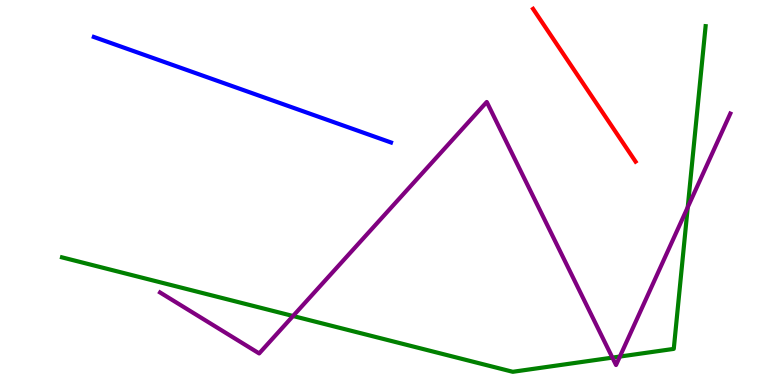[{'lines': ['blue', 'red'], 'intersections': []}, {'lines': ['green', 'red'], 'intersections': []}, {'lines': ['purple', 'red'], 'intersections': []}, {'lines': ['blue', 'green'], 'intersections': []}, {'lines': ['blue', 'purple'], 'intersections': []}, {'lines': ['green', 'purple'], 'intersections': [{'x': 3.78, 'y': 1.79}, {'x': 7.9, 'y': 0.711}, {'x': 8.0, 'y': 0.739}, {'x': 8.87, 'y': 4.62}]}]